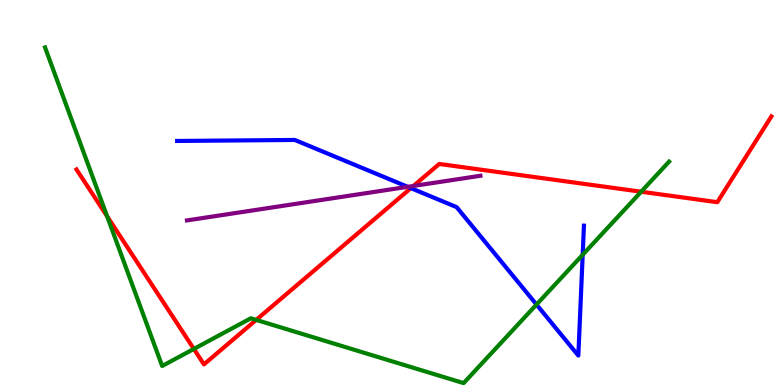[{'lines': ['blue', 'red'], 'intersections': [{'x': 5.3, 'y': 5.11}]}, {'lines': ['green', 'red'], 'intersections': [{'x': 1.38, 'y': 4.38}, {'x': 2.5, 'y': 0.937}, {'x': 3.31, 'y': 1.69}, {'x': 8.27, 'y': 5.02}]}, {'lines': ['purple', 'red'], 'intersections': [{'x': 5.33, 'y': 5.17}]}, {'lines': ['blue', 'green'], 'intersections': [{'x': 6.92, 'y': 2.09}, {'x': 7.52, 'y': 3.38}]}, {'lines': ['blue', 'purple'], 'intersections': [{'x': 5.26, 'y': 5.15}]}, {'lines': ['green', 'purple'], 'intersections': []}]